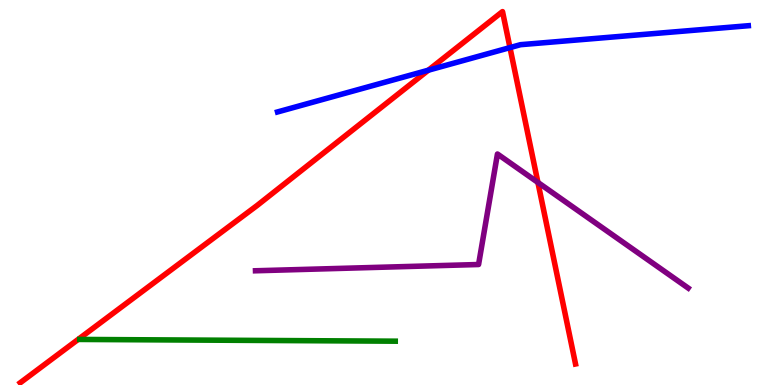[{'lines': ['blue', 'red'], 'intersections': [{'x': 5.53, 'y': 8.18}, {'x': 6.58, 'y': 8.76}]}, {'lines': ['green', 'red'], 'intersections': []}, {'lines': ['purple', 'red'], 'intersections': [{'x': 6.94, 'y': 5.26}]}, {'lines': ['blue', 'green'], 'intersections': []}, {'lines': ['blue', 'purple'], 'intersections': []}, {'lines': ['green', 'purple'], 'intersections': []}]